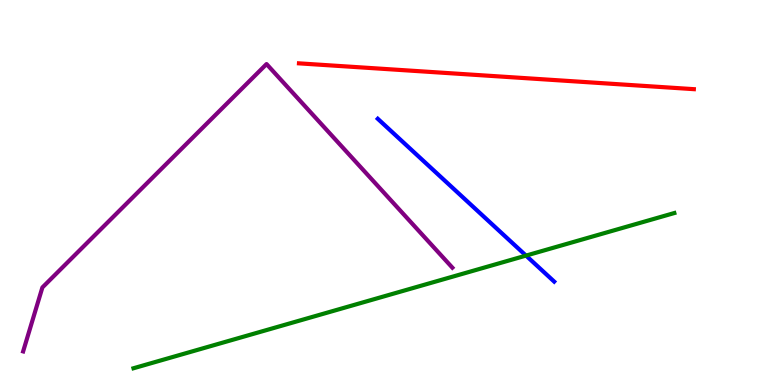[{'lines': ['blue', 'red'], 'intersections': []}, {'lines': ['green', 'red'], 'intersections': []}, {'lines': ['purple', 'red'], 'intersections': []}, {'lines': ['blue', 'green'], 'intersections': [{'x': 6.79, 'y': 3.36}]}, {'lines': ['blue', 'purple'], 'intersections': []}, {'lines': ['green', 'purple'], 'intersections': []}]